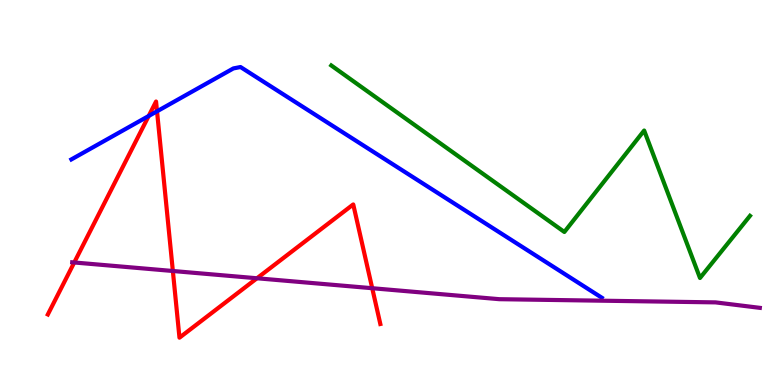[{'lines': ['blue', 'red'], 'intersections': [{'x': 1.92, 'y': 6.99}, {'x': 2.03, 'y': 7.11}]}, {'lines': ['green', 'red'], 'intersections': []}, {'lines': ['purple', 'red'], 'intersections': [{'x': 0.958, 'y': 3.18}, {'x': 2.23, 'y': 2.96}, {'x': 3.32, 'y': 2.77}, {'x': 4.8, 'y': 2.51}]}, {'lines': ['blue', 'green'], 'intersections': []}, {'lines': ['blue', 'purple'], 'intersections': []}, {'lines': ['green', 'purple'], 'intersections': []}]